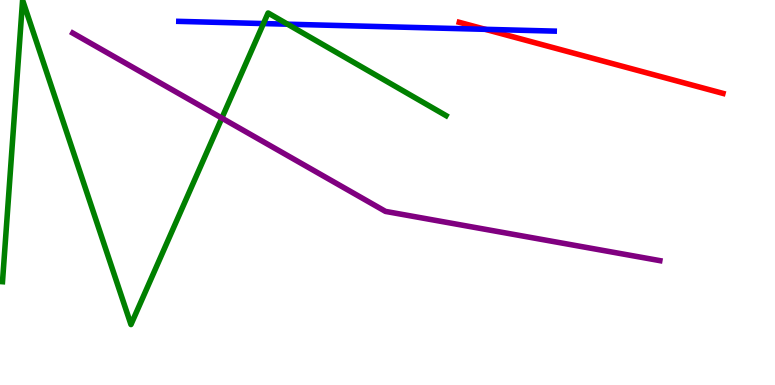[{'lines': ['blue', 'red'], 'intersections': [{'x': 6.26, 'y': 9.24}]}, {'lines': ['green', 'red'], 'intersections': []}, {'lines': ['purple', 'red'], 'intersections': []}, {'lines': ['blue', 'green'], 'intersections': [{'x': 3.4, 'y': 9.39}, {'x': 3.71, 'y': 9.37}]}, {'lines': ['blue', 'purple'], 'intersections': []}, {'lines': ['green', 'purple'], 'intersections': [{'x': 2.86, 'y': 6.93}]}]